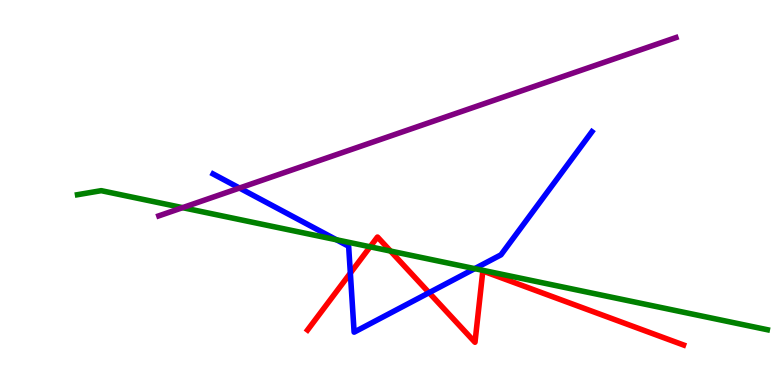[{'lines': ['blue', 'red'], 'intersections': [{'x': 4.52, 'y': 2.91}, {'x': 5.54, 'y': 2.4}]}, {'lines': ['green', 'red'], 'intersections': [{'x': 4.78, 'y': 3.59}, {'x': 5.04, 'y': 3.48}]}, {'lines': ['purple', 'red'], 'intersections': []}, {'lines': ['blue', 'green'], 'intersections': [{'x': 4.34, 'y': 3.77}, {'x': 6.13, 'y': 3.02}]}, {'lines': ['blue', 'purple'], 'intersections': [{'x': 3.09, 'y': 5.12}]}, {'lines': ['green', 'purple'], 'intersections': [{'x': 2.36, 'y': 4.61}]}]